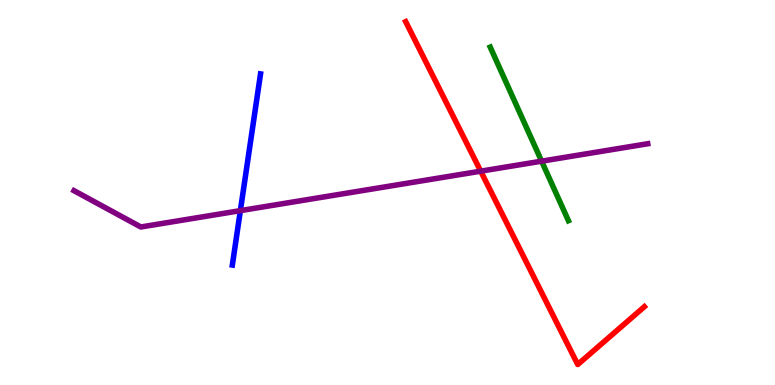[{'lines': ['blue', 'red'], 'intersections': []}, {'lines': ['green', 'red'], 'intersections': []}, {'lines': ['purple', 'red'], 'intersections': [{'x': 6.2, 'y': 5.55}]}, {'lines': ['blue', 'green'], 'intersections': []}, {'lines': ['blue', 'purple'], 'intersections': [{'x': 3.1, 'y': 4.53}]}, {'lines': ['green', 'purple'], 'intersections': [{'x': 6.99, 'y': 5.81}]}]